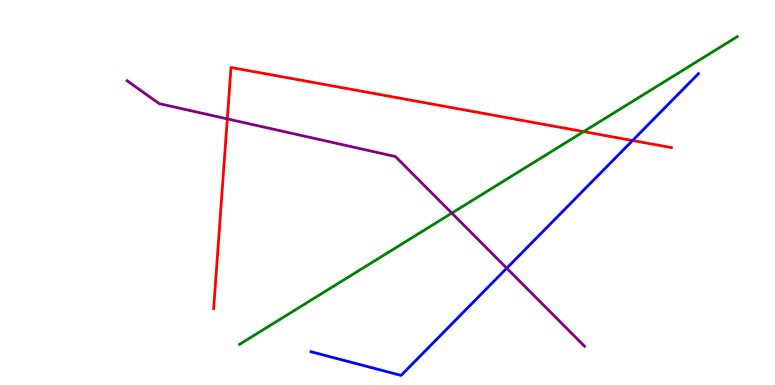[{'lines': ['blue', 'red'], 'intersections': [{'x': 8.16, 'y': 6.35}]}, {'lines': ['green', 'red'], 'intersections': [{'x': 7.53, 'y': 6.58}]}, {'lines': ['purple', 'red'], 'intersections': [{'x': 2.93, 'y': 6.91}]}, {'lines': ['blue', 'green'], 'intersections': []}, {'lines': ['blue', 'purple'], 'intersections': [{'x': 6.54, 'y': 3.03}]}, {'lines': ['green', 'purple'], 'intersections': [{'x': 5.83, 'y': 4.46}]}]